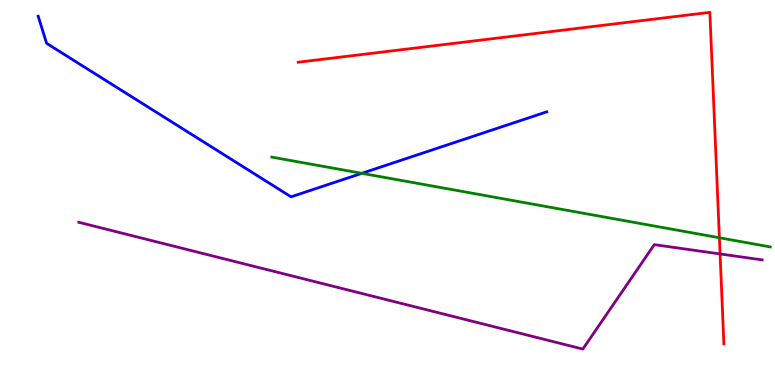[{'lines': ['blue', 'red'], 'intersections': []}, {'lines': ['green', 'red'], 'intersections': [{'x': 9.28, 'y': 3.82}]}, {'lines': ['purple', 'red'], 'intersections': [{'x': 9.29, 'y': 3.4}]}, {'lines': ['blue', 'green'], 'intersections': [{'x': 4.67, 'y': 5.5}]}, {'lines': ['blue', 'purple'], 'intersections': []}, {'lines': ['green', 'purple'], 'intersections': []}]